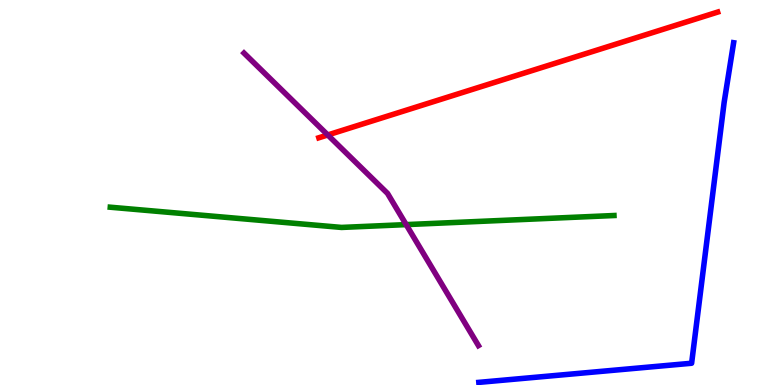[{'lines': ['blue', 'red'], 'intersections': []}, {'lines': ['green', 'red'], 'intersections': []}, {'lines': ['purple', 'red'], 'intersections': [{'x': 4.23, 'y': 6.49}]}, {'lines': ['blue', 'green'], 'intersections': []}, {'lines': ['blue', 'purple'], 'intersections': []}, {'lines': ['green', 'purple'], 'intersections': [{'x': 5.24, 'y': 4.17}]}]